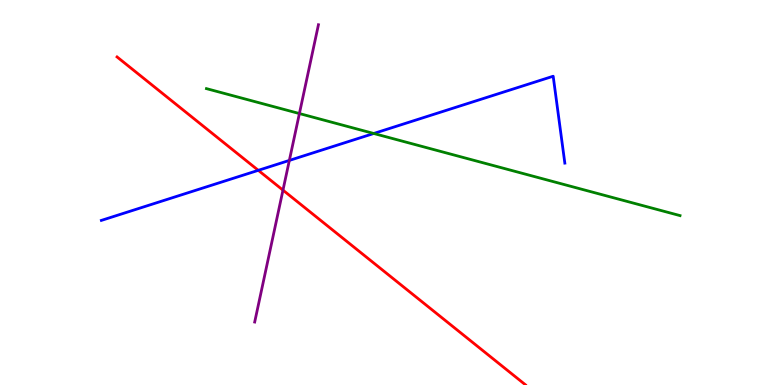[{'lines': ['blue', 'red'], 'intersections': [{'x': 3.33, 'y': 5.58}]}, {'lines': ['green', 'red'], 'intersections': []}, {'lines': ['purple', 'red'], 'intersections': [{'x': 3.65, 'y': 5.06}]}, {'lines': ['blue', 'green'], 'intersections': [{'x': 4.82, 'y': 6.53}]}, {'lines': ['blue', 'purple'], 'intersections': [{'x': 3.73, 'y': 5.83}]}, {'lines': ['green', 'purple'], 'intersections': [{'x': 3.86, 'y': 7.05}]}]